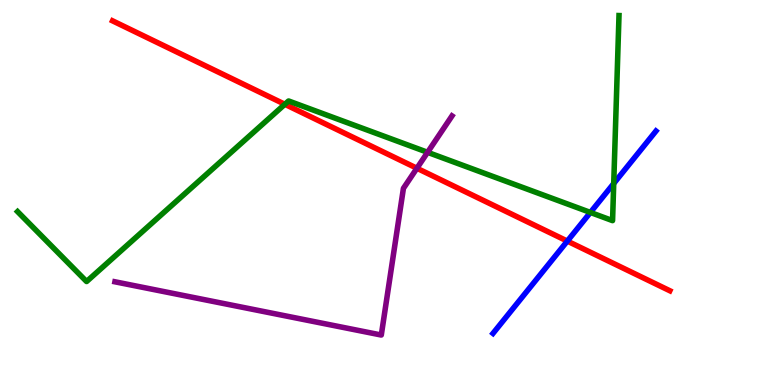[{'lines': ['blue', 'red'], 'intersections': [{'x': 7.32, 'y': 3.74}]}, {'lines': ['green', 'red'], 'intersections': [{'x': 3.68, 'y': 7.29}]}, {'lines': ['purple', 'red'], 'intersections': [{'x': 5.38, 'y': 5.63}]}, {'lines': ['blue', 'green'], 'intersections': [{'x': 7.62, 'y': 4.48}, {'x': 7.92, 'y': 5.23}]}, {'lines': ['blue', 'purple'], 'intersections': []}, {'lines': ['green', 'purple'], 'intersections': [{'x': 5.52, 'y': 6.04}]}]